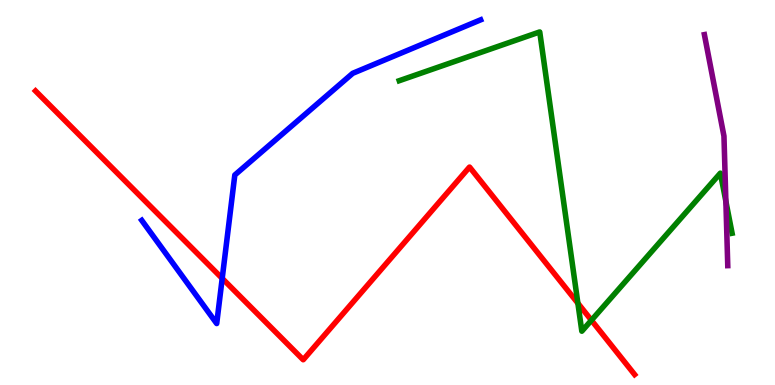[{'lines': ['blue', 'red'], 'intersections': [{'x': 2.87, 'y': 2.77}]}, {'lines': ['green', 'red'], 'intersections': [{'x': 7.46, 'y': 2.12}, {'x': 7.63, 'y': 1.68}]}, {'lines': ['purple', 'red'], 'intersections': []}, {'lines': ['blue', 'green'], 'intersections': []}, {'lines': ['blue', 'purple'], 'intersections': []}, {'lines': ['green', 'purple'], 'intersections': [{'x': 9.37, 'y': 4.77}]}]